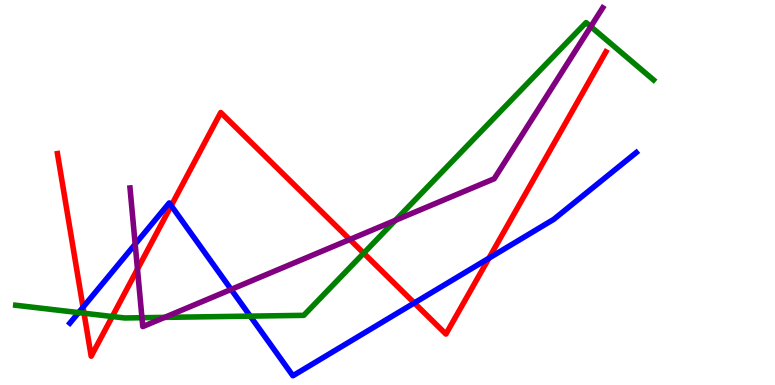[{'lines': ['blue', 'red'], 'intersections': [{'x': 1.07, 'y': 2.02}, {'x': 2.21, 'y': 4.66}, {'x': 5.35, 'y': 2.13}, {'x': 6.31, 'y': 3.29}]}, {'lines': ['green', 'red'], 'intersections': [{'x': 1.08, 'y': 1.86}, {'x': 1.45, 'y': 1.78}, {'x': 4.69, 'y': 3.42}]}, {'lines': ['purple', 'red'], 'intersections': [{'x': 1.77, 'y': 3.01}, {'x': 4.51, 'y': 3.78}]}, {'lines': ['blue', 'green'], 'intersections': [{'x': 1.01, 'y': 1.88}, {'x': 3.23, 'y': 1.79}]}, {'lines': ['blue', 'purple'], 'intersections': [{'x': 1.74, 'y': 3.66}, {'x': 2.98, 'y': 2.48}]}, {'lines': ['green', 'purple'], 'intersections': [{'x': 1.83, 'y': 1.75}, {'x': 2.12, 'y': 1.76}, {'x': 5.1, 'y': 4.28}, {'x': 7.62, 'y': 9.31}]}]